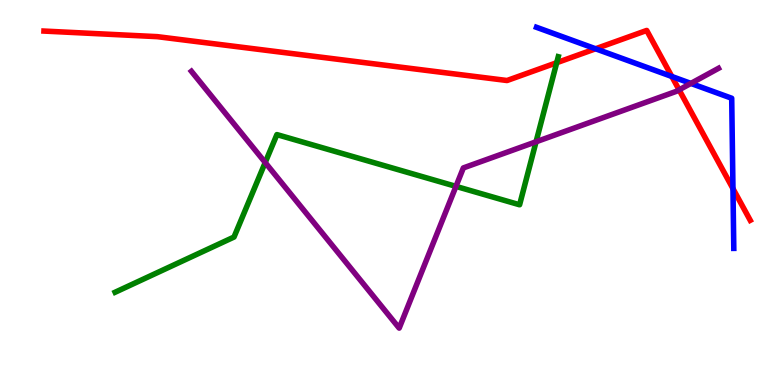[{'lines': ['blue', 'red'], 'intersections': [{'x': 7.68, 'y': 8.73}, {'x': 8.67, 'y': 8.01}, {'x': 9.46, 'y': 5.1}]}, {'lines': ['green', 'red'], 'intersections': [{'x': 7.18, 'y': 8.37}]}, {'lines': ['purple', 'red'], 'intersections': [{'x': 8.76, 'y': 7.67}]}, {'lines': ['blue', 'green'], 'intersections': []}, {'lines': ['blue', 'purple'], 'intersections': [{'x': 8.91, 'y': 7.83}]}, {'lines': ['green', 'purple'], 'intersections': [{'x': 3.42, 'y': 5.78}, {'x': 5.88, 'y': 5.16}, {'x': 6.92, 'y': 6.32}]}]